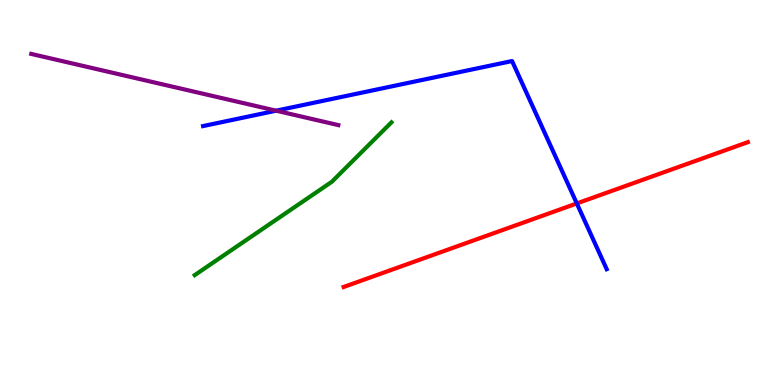[{'lines': ['blue', 'red'], 'intersections': [{'x': 7.44, 'y': 4.72}]}, {'lines': ['green', 'red'], 'intersections': []}, {'lines': ['purple', 'red'], 'intersections': []}, {'lines': ['blue', 'green'], 'intersections': []}, {'lines': ['blue', 'purple'], 'intersections': [{'x': 3.56, 'y': 7.12}]}, {'lines': ['green', 'purple'], 'intersections': []}]